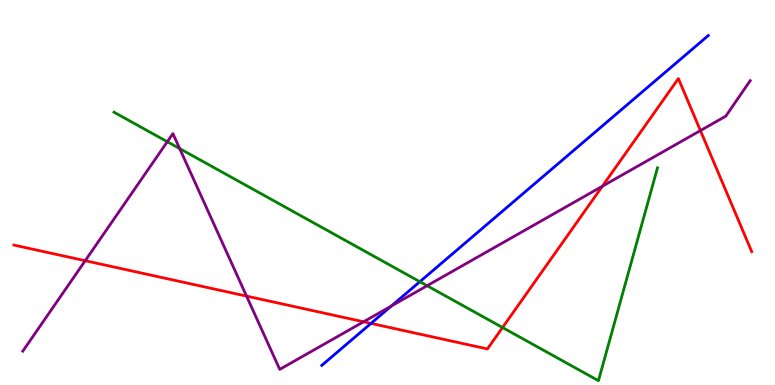[{'lines': ['blue', 'red'], 'intersections': [{'x': 4.79, 'y': 1.6}]}, {'lines': ['green', 'red'], 'intersections': [{'x': 6.48, 'y': 1.49}]}, {'lines': ['purple', 'red'], 'intersections': [{'x': 1.1, 'y': 3.23}, {'x': 3.18, 'y': 2.31}, {'x': 4.69, 'y': 1.64}, {'x': 7.77, 'y': 5.16}, {'x': 9.04, 'y': 6.61}]}, {'lines': ['blue', 'green'], 'intersections': [{'x': 5.42, 'y': 2.68}]}, {'lines': ['blue', 'purple'], 'intersections': [{'x': 5.05, 'y': 2.05}]}, {'lines': ['green', 'purple'], 'intersections': [{'x': 2.16, 'y': 6.32}, {'x': 2.32, 'y': 6.14}, {'x': 5.51, 'y': 2.58}]}]